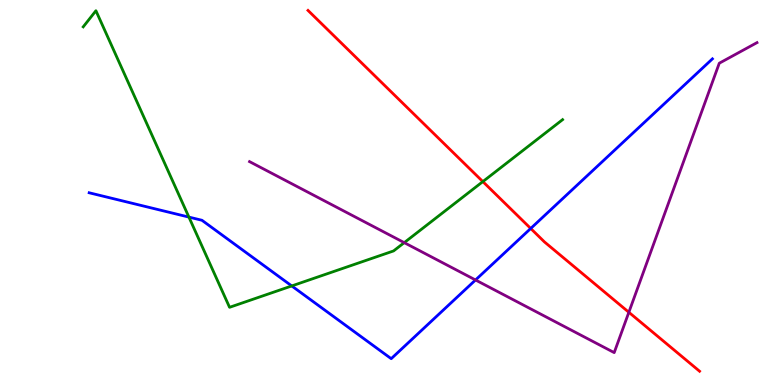[{'lines': ['blue', 'red'], 'intersections': [{'x': 6.85, 'y': 4.07}]}, {'lines': ['green', 'red'], 'intersections': [{'x': 6.23, 'y': 5.28}]}, {'lines': ['purple', 'red'], 'intersections': [{'x': 8.11, 'y': 1.89}]}, {'lines': ['blue', 'green'], 'intersections': [{'x': 2.44, 'y': 4.36}, {'x': 3.76, 'y': 2.57}]}, {'lines': ['blue', 'purple'], 'intersections': [{'x': 6.14, 'y': 2.73}]}, {'lines': ['green', 'purple'], 'intersections': [{'x': 5.22, 'y': 3.7}]}]